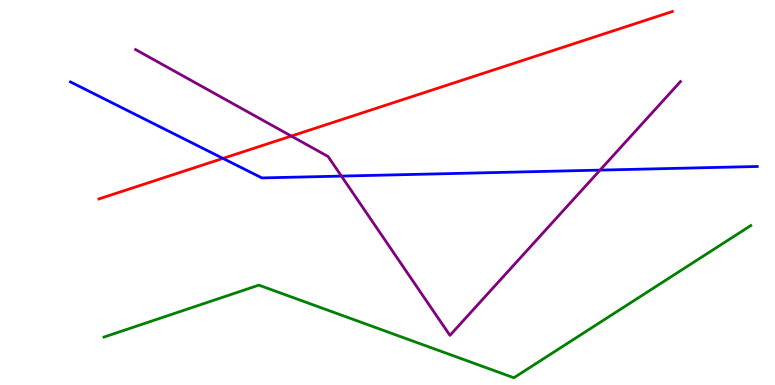[{'lines': ['blue', 'red'], 'intersections': [{'x': 2.88, 'y': 5.89}]}, {'lines': ['green', 'red'], 'intersections': []}, {'lines': ['purple', 'red'], 'intersections': [{'x': 3.76, 'y': 6.47}]}, {'lines': ['blue', 'green'], 'intersections': []}, {'lines': ['blue', 'purple'], 'intersections': [{'x': 4.41, 'y': 5.43}, {'x': 7.74, 'y': 5.58}]}, {'lines': ['green', 'purple'], 'intersections': []}]